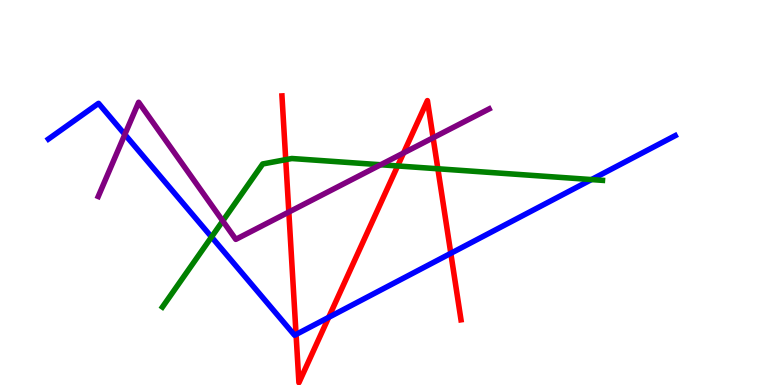[{'lines': ['blue', 'red'], 'intersections': [{'x': 3.82, 'y': 1.31}, {'x': 4.24, 'y': 1.76}, {'x': 5.82, 'y': 3.42}]}, {'lines': ['green', 'red'], 'intersections': [{'x': 3.69, 'y': 5.85}, {'x': 5.13, 'y': 5.69}, {'x': 5.65, 'y': 5.62}]}, {'lines': ['purple', 'red'], 'intersections': [{'x': 3.73, 'y': 4.49}, {'x': 5.21, 'y': 6.03}, {'x': 5.59, 'y': 6.42}]}, {'lines': ['blue', 'green'], 'intersections': [{'x': 2.73, 'y': 3.84}, {'x': 7.63, 'y': 5.34}]}, {'lines': ['blue', 'purple'], 'intersections': [{'x': 1.61, 'y': 6.51}]}, {'lines': ['green', 'purple'], 'intersections': [{'x': 2.87, 'y': 4.26}, {'x': 4.91, 'y': 5.72}]}]